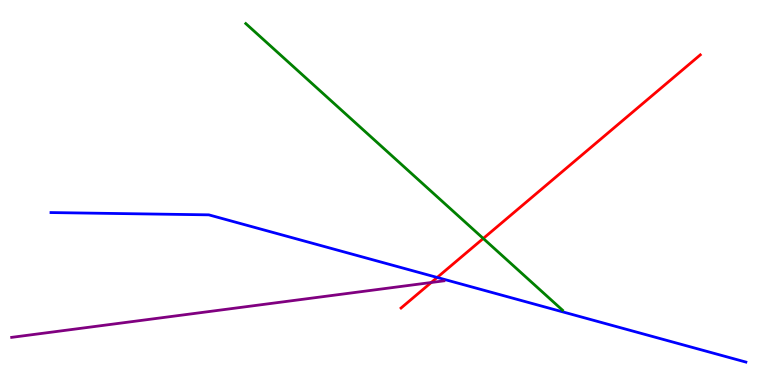[{'lines': ['blue', 'red'], 'intersections': [{'x': 5.64, 'y': 2.79}]}, {'lines': ['green', 'red'], 'intersections': [{'x': 6.24, 'y': 3.81}]}, {'lines': ['purple', 'red'], 'intersections': [{'x': 5.56, 'y': 2.66}]}, {'lines': ['blue', 'green'], 'intersections': []}, {'lines': ['blue', 'purple'], 'intersections': []}, {'lines': ['green', 'purple'], 'intersections': []}]